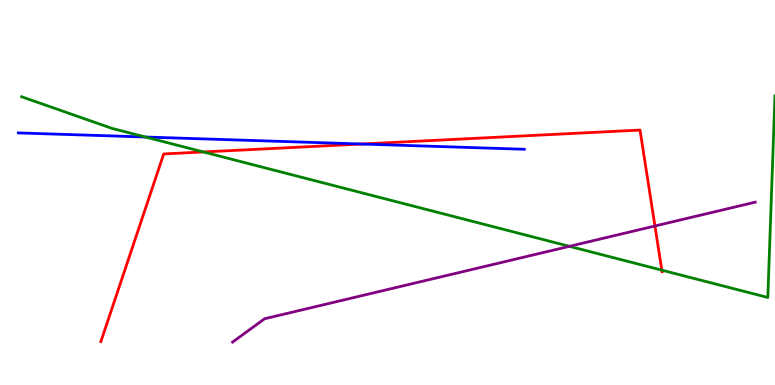[{'lines': ['blue', 'red'], 'intersections': [{'x': 4.67, 'y': 6.26}]}, {'lines': ['green', 'red'], 'intersections': [{'x': 2.62, 'y': 6.05}, {'x': 8.54, 'y': 2.98}]}, {'lines': ['purple', 'red'], 'intersections': [{'x': 8.45, 'y': 4.13}]}, {'lines': ['blue', 'green'], 'intersections': [{'x': 1.88, 'y': 6.44}]}, {'lines': ['blue', 'purple'], 'intersections': []}, {'lines': ['green', 'purple'], 'intersections': [{'x': 7.35, 'y': 3.6}]}]